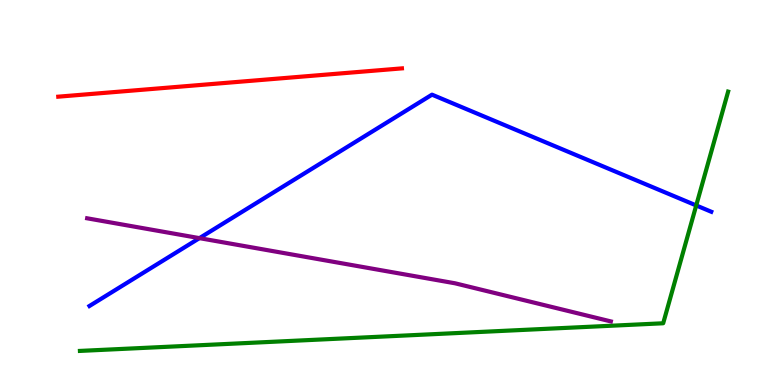[{'lines': ['blue', 'red'], 'intersections': []}, {'lines': ['green', 'red'], 'intersections': []}, {'lines': ['purple', 'red'], 'intersections': []}, {'lines': ['blue', 'green'], 'intersections': [{'x': 8.98, 'y': 4.66}]}, {'lines': ['blue', 'purple'], 'intersections': [{'x': 2.57, 'y': 3.81}]}, {'lines': ['green', 'purple'], 'intersections': []}]